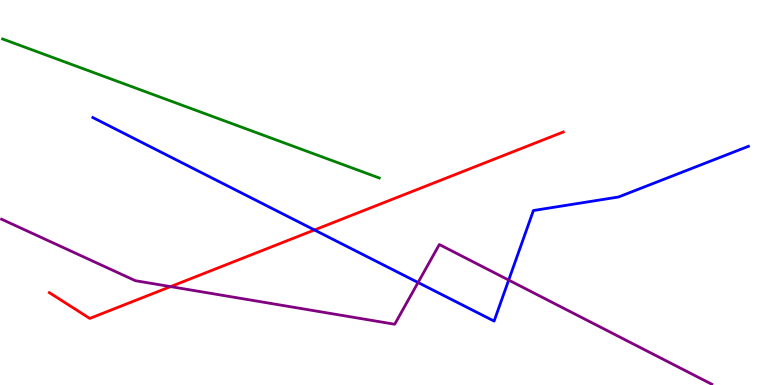[{'lines': ['blue', 'red'], 'intersections': [{'x': 4.06, 'y': 4.03}]}, {'lines': ['green', 'red'], 'intersections': []}, {'lines': ['purple', 'red'], 'intersections': [{'x': 2.2, 'y': 2.56}]}, {'lines': ['blue', 'green'], 'intersections': []}, {'lines': ['blue', 'purple'], 'intersections': [{'x': 5.39, 'y': 2.66}, {'x': 6.56, 'y': 2.73}]}, {'lines': ['green', 'purple'], 'intersections': []}]